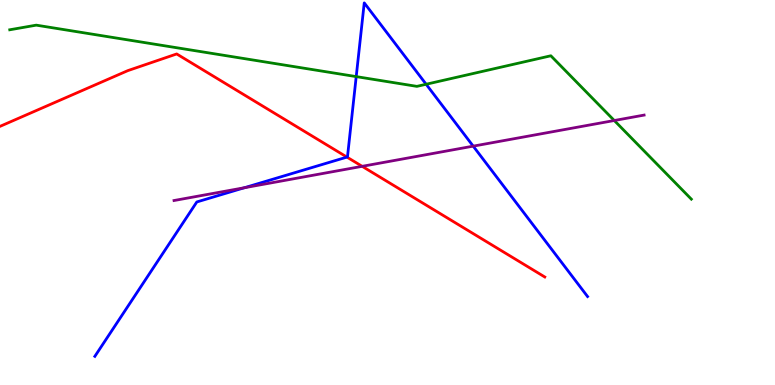[{'lines': ['blue', 'red'], 'intersections': [{'x': 4.48, 'y': 5.92}]}, {'lines': ['green', 'red'], 'intersections': []}, {'lines': ['purple', 'red'], 'intersections': [{'x': 4.67, 'y': 5.68}]}, {'lines': ['blue', 'green'], 'intersections': [{'x': 4.6, 'y': 8.01}, {'x': 5.5, 'y': 7.81}]}, {'lines': ['blue', 'purple'], 'intersections': [{'x': 3.15, 'y': 5.12}, {'x': 6.11, 'y': 6.2}]}, {'lines': ['green', 'purple'], 'intersections': [{'x': 7.93, 'y': 6.87}]}]